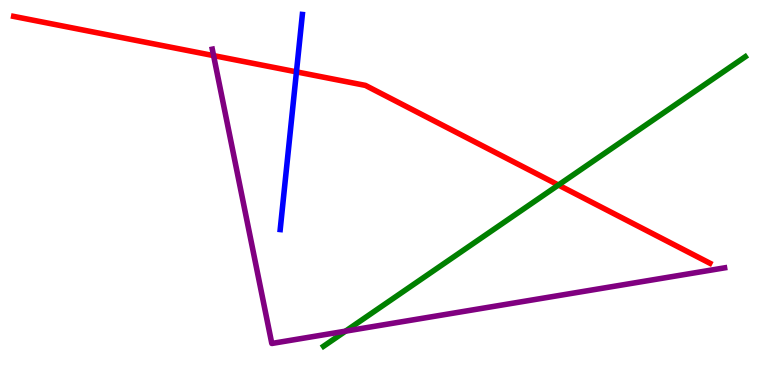[{'lines': ['blue', 'red'], 'intersections': [{'x': 3.83, 'y': 8.13}]}, {'lines': ['green', 'red'], 'intersections': [{'x': 7.21, 'y': 5.19}]}, {'lines': ['purple', 'red'], 'intersections': [{'x': 2.76, 'y': 8.56}]}, {'lines': ['blue', 'green'], 'intersections': []}, {'lines': ['blue', 'purple'], 'intersections': []}, {'lines': ['green', 'purple'], 'intersections': [{'x': 4.46, 'y': 1.4}]}]